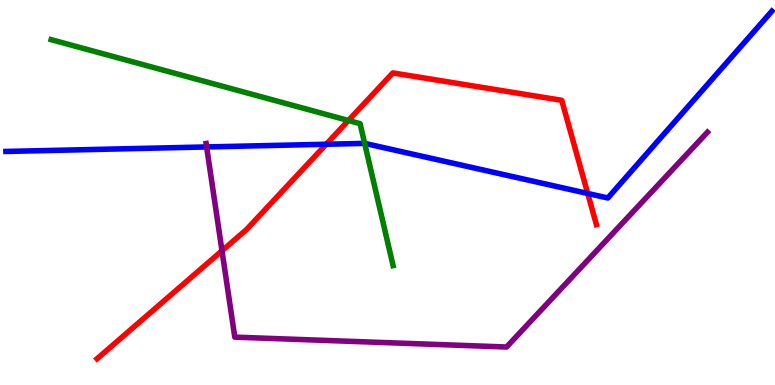[{'lines': ['blue', 'red'], 'intersections': [{'x': 4.21, 'y': 6.25}, {'x': 7.58, 'y': 4.98}]}, {'lines': ['green', 'red'], 'intersections': [{'x': 4.5, 'y': 6.87}]}, {'lines': ['purple', 'red'], 'intersections': [{'x': 2.86, 'y': 3.49}]}, {'lines': ['blue', 'green'], 'intersections': [{'x': 4.71, 'y': 6.28}]}, {'lines': ['blue', 'purple'], 'intersections': [{'x': 2.67, 'y': 6.18}]}, {'lines': ['green', 'purple'], 'intersections': []}]